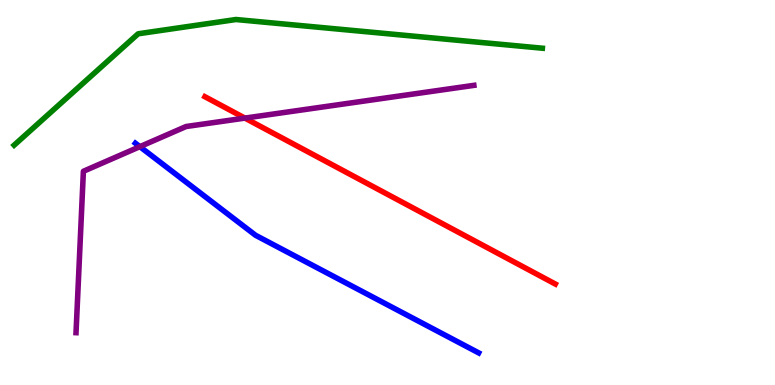[{'lines': ['blue', 'red'], 'intersections': []}, {'lines': ['green', 'red'], 'intersections': []}, {'lines': ['purple', 'red'], 'intersections': [{'x': 3.16, 'y': 6.93}]}, {'lines': ['blue', 'green'], 'intersections': []}, {'lines': ['blue', 'purple'], 'intersections': [{'x': 1.8, 'y': 6.19}]}, {'lines': ['green', 'purple'], 'intersections': []}]